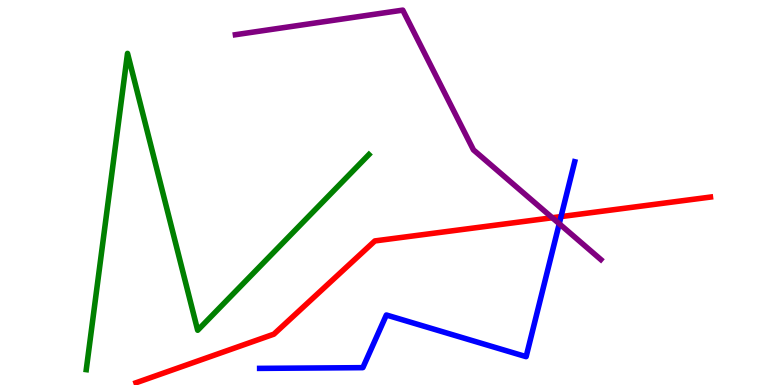[{'lines': ['blue', 'red'], 'intersections': [{'x': 7.24, 'y': 4.37}]}, {'lines': ['green', 'red'], 'intersections': []}, {'lines': ['purple', 'red'], 'intersections': [{'x': 7.13, 'y': 4.34}]}, {'lines': ['blue', 'green'], 'intersections': []}, {'lines': ['blue', 'purple'], 'intersections': [{'x': 7.22, 'y': 4.19}]}, {'lines': ['green', 'purple'], 'intersections': []}]